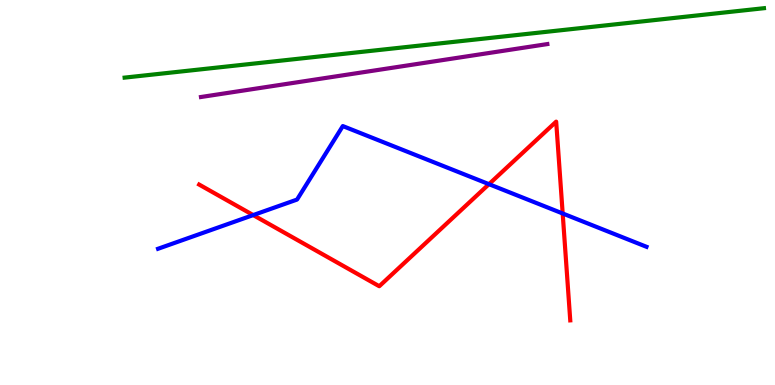[{'lines': ['blue', 'red'], 'intersections': [{'x': 3.27, 'y': 4.41}, {'x': 6.31, 'y': 5.22}, {'x': 7.26, 'y': 4.46}]}, {'lines': ['green', 'red'], 'intersections': []}, {'lines': ['purple', 'red'], 'intersections': []}, {'lines': ['blue', 'green'], 'intersections': []}, {'lines': ['blue', 'purple'], 'intersections': []}, {'lines': ['green', 'purple'], 'intersections': []}]